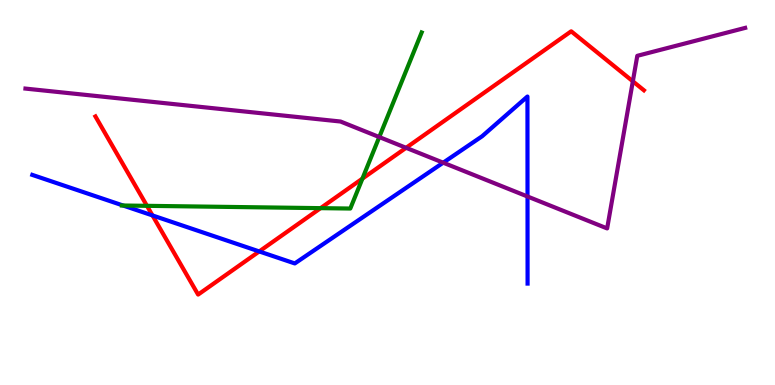[{'lines': ['blue', 'red'], 'intersections': [{'x': 1.97, 'y': 4.4}, {'x': 3.34, 'y': 3.47}]}, {'lines': ['green', 'red'], 'intersections': [{'x': 1.9, 'y': 4.65}, {'x': 4.14, 'y': 4.59}, {'x': 4.68, 'y': 5.36}]}, {'lines': ['purple', 'red'], 'intersections': [{'x': 5.24, 'y': 6.16}, {'x': 8.17, 'y': 7.89}]}, {'lines': ['blue', 'green'], 'intersections': [{'x': 1.59, 'y': 4.66}]}, {'lines': ['blue', 'purple'], 'intersections': [{'x': 5.72, 'y': 5.77}, {'x': 6.81, 'y': 4.9}]}, {'lines': ['green', 'purple'], 'intersections': [{'x': 4.89, 'y': 6.44}]}]